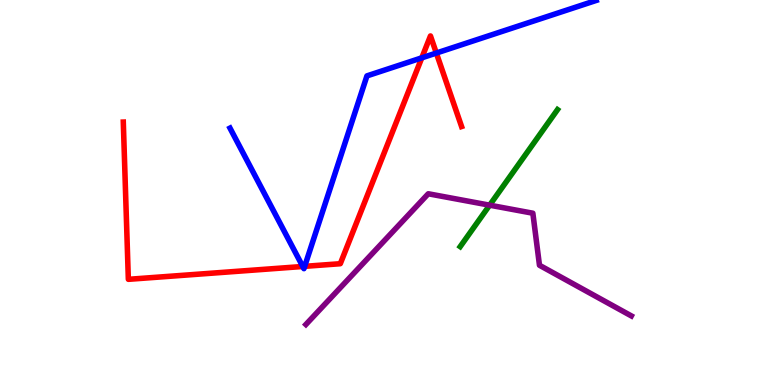[{'lines': ['blue', 'red'], 'intersections': [{'x': 3.91, 'y': 3.08}, {'x': 3.93, 'y': 3.08}, {'x': 5.44, 'y': 8.5}, {'x': 5.63, 'y': 8.62}]}, {'lines': ['green', 'red'], 'intersections': []}, {'lines': ['purple', 'red'], 'intersections': []}, {'lines': ['blue', 'green'], 'intersections': []}, {'lines': ['blue', 'purple'], 'intersections': []}, {'lines': ['green', 'purple'], 'intersections': [{'x': 6.32, 'y': 4.67}]}]